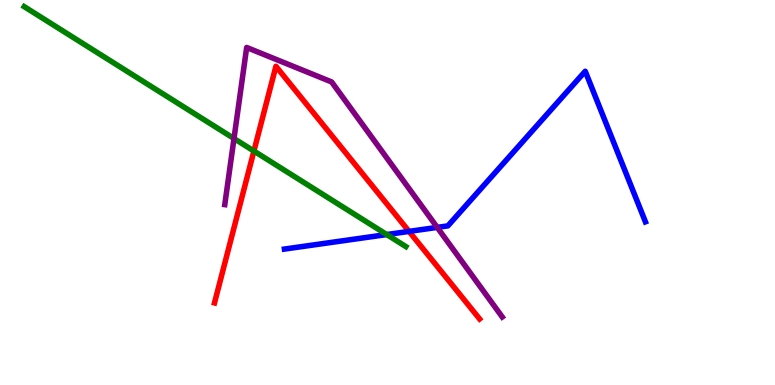[{'lines': ['blue', 'red'], 'intersections': [{'x': 5.28, 'y': 3.99}]}, {'lines': ['green', 'red'], 'intersections': [{'x': 3.28, 'y': 6.08}]}, {'lines': ['purple', 'red'], 'intersections': []}, {'lines': ['blue', 'green'], 'intersections': [{'x': 4.99, 'y': 3.91}]}, {'lines': ['blue', 'purple'], 'intersections': [{'x': 5.64, 'y': 4.09}]}, {'lines': ['green', 'purple'], 'intersections': [{'x': 3.02, 'y': 6.4}]}]